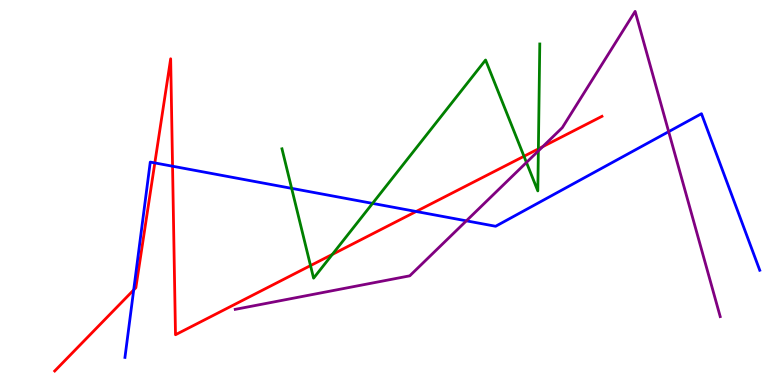[{'lines': ['blue', 'red'], 'intersections': [{'x': 1.73, 'y': 2.47}, {'x': 2.0, 'y': 5.77}, {'x': 2.23, 'y': 5.68}, {'x': 5.37, 'y': 4.51}]}, {'lines': ['green', 'red'], 'intersections': [{'x': 4.01, 'y': 3.1}, {'x': 4.29, 'y': 3.39}, {'x': 6.76, 'y': 5.94}, {'x': 6.95, 'y': 6.13}]}, {'lines': ['purple', 'red'], 'intersections': [{'x': 7.0, 'y': 6.19}]}, {'lines': ['blue', 'green'], 'intersections': [{'x': 3.76, 'y': 5.11}, {'x': 4.81, 'y': 4.72}]}, {'lines': ['blue', 'purple'], 'intersections': [{'x': 6.02, 'y': 4.26}, {'x': 8.63, 'y': 6.58}]}, {'lines': ['green', 'purple'], 'intersections': [{'x': 6.79, 'y': 5.78}, {'x': 6.95, 'y': 6.08}]}]